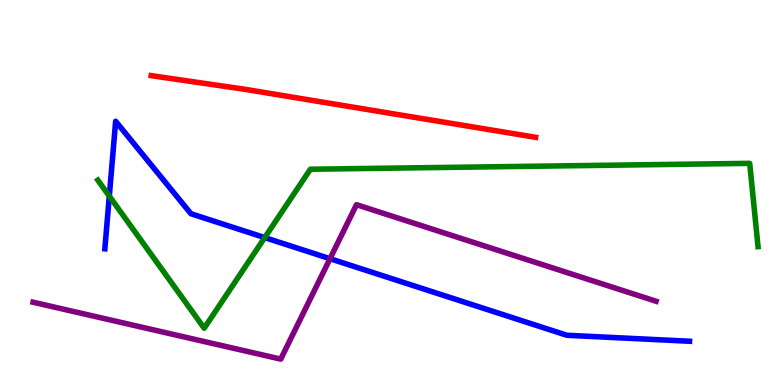[{'lines': ['blue', 'red'], 'intersections': []}, {'lines': ['green', 'red'], 'intersections': []}, {'lines': ['purple', 'red'], 'intersections': []}, {'lines': ['blue', 'green'], 'intersections': [{'x': 1.41, 'y': 4.91}, {'x': 3.42, 'y': 3.83}]}, {'lines': ['blue', 'purple'], 'intersections': [{'x': 4.26, 'y': 3.28}]}, {'lines': ['green', 'purple'], 'intersections': []}]